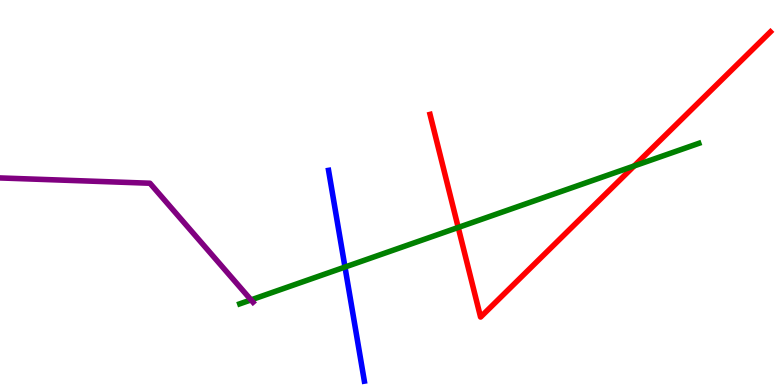[{'lines': ['blue', 'red'], 'intersections': []}, {'lines': ['green', 'red'], 'intersections': [{'x': 5.91, 'y': 4.09}, {'x': 8.18, 'y': 5.69}]}, {'lines': ['purple', 'red'], 'intersections': []}, {'lines': ['blue', 'green'], 'intersections': [{'x': 4.45, 'y': 3.06}]}, {'lines': ['blue', 'purple'], 'intersections': []}, {'lines': ['green', 'purple'], 'intersections': [{'x': 3.24, 'y': 2.21}]}]